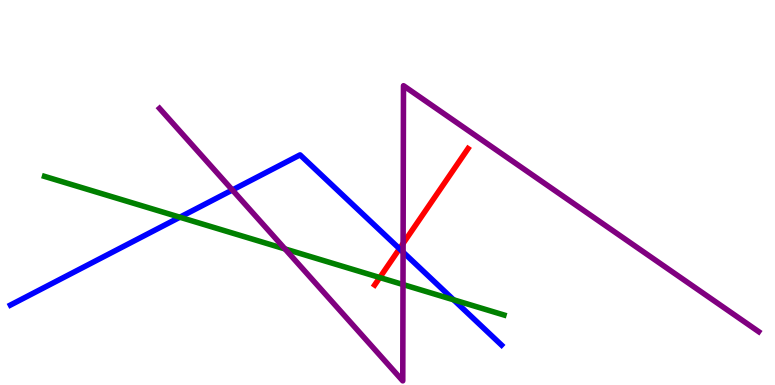[{'lines': ['blue', 'red'], 'intersections': [{'x': 5.15, 'y': 3.54}]}, {'lines': ['green', 'red'], 'intersections': [{'x': 4.9, 'y': 2.79}]}, {'lines': ['purple', 'red'], 'intersections': [{'x': 5.2, 'y': 3.68}]}, {'lines': ['blue', 'green'], 'intersections': [{'x': 2.32, 'y': 4.36}, {'x': 5.85, 'y': 2.21}]}, {'lines': ['blue', 'purple'], 'intersections': [{'x': 3.0, 'y': 5.07}, {'x': 5.2, 'y': 3.45}]}, {'lines': ['green', 'purple'], 'intersections': [{'x': 3.68, 'y': 3.53}, {'x': 5.2, 'y': 2.61}]}]